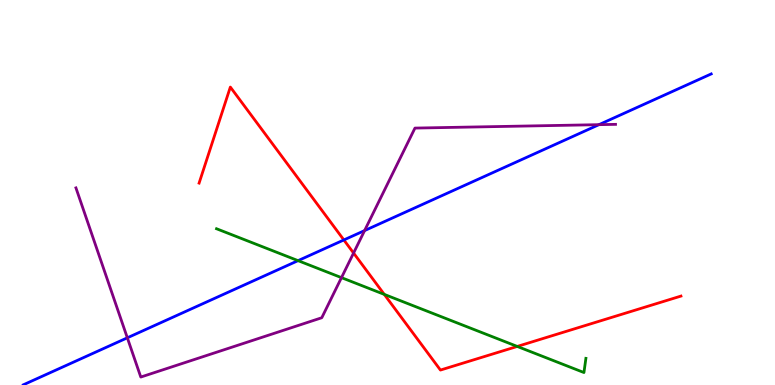[{'lines': ['blue', 'red'], 'intersections': [{'x': 4.44, 'y': 3.77}]}, {'lines': ['green', 'red'], 'intersections': [{'x': 4.96, 'y': 2.35}, {'x': 6.67, 'y': 1.0}]}, {'lines': ['purple', 'red'], 'intersections': [{'x': 4.56, 'y': 3.43}]}, {'lines': ['blue', 'green'], 'intersections': [{'x': 3.85, 'y': 3.23}]}, {'lines': ['blue', 'purple'], 'intersections': [{'x': 1.64, 'y': 1.23}, {'x': 4.7, 'y': 4.01}, {'x': 7.73, 'y': 6.76}]}, {'lines': ['green', 'purple'], 'intersections': [{'x': 4.41, 'y': 2.79}]}]